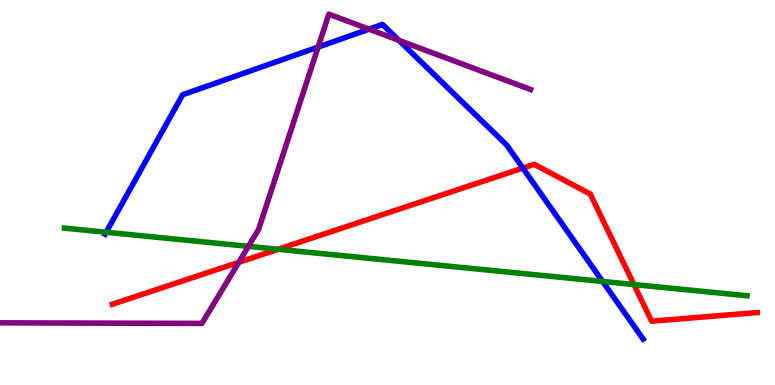[{'lines': ['blue', 'red'], 'intersections': [{'x': 6.75, 'y': 5.63}]}, {'lines': ['green', 'red'], 'intersections': [{'x': 3.59, 'y': 3.53}, {'x': 8.18, 'y': 2.61}]}, {'lines': ['purple', 'red'], 'intersections': [{'x': 3.08, 'y': 3.19}]}, {'lines': ['blue', 'green'], 'intersections': [{'x': 1.37, 'y': 3.97}, {'x': 7.78, 'y': 2.69}]}, {'lines': ['blue', 'purple'], 'intersections': [{'x': 4.1, 'y': 8.78}, {'x': 4.76, 'y': 9.24}, {'x': 5.15, 'y': 8.95}]}, {'lines': ['green', 'purple'], 'intersections': [{'x': 3.21, 'y': 3.6}]}]